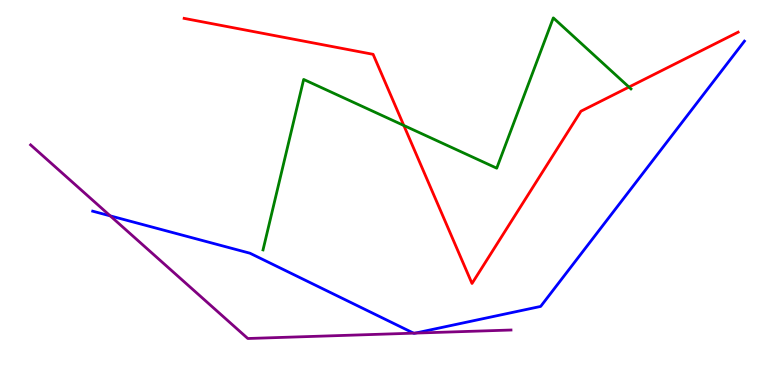[{'lines': ['blue', 'red'], 'intersections': []}, {'lines': ['green', 'red'], 'intersections': [{'x': 5.21, 'y': 6.74}, {'x': 8.12, 'y': 7.74}]}, {'lines': ['purple', 'red'], 'intersections': []}, {'lines': ['blue', 'green'], 'intersections': []}, {'lines': ['blue', 'purple'], 'intersections': [{'x': 1.42, 'y': 4.39}, {'x': 5.34, 'y': 1.35}, {'x': 5.36, 'y': 1.35}]}, {'lines': ['green', 'purple'], 'intersections': []}]